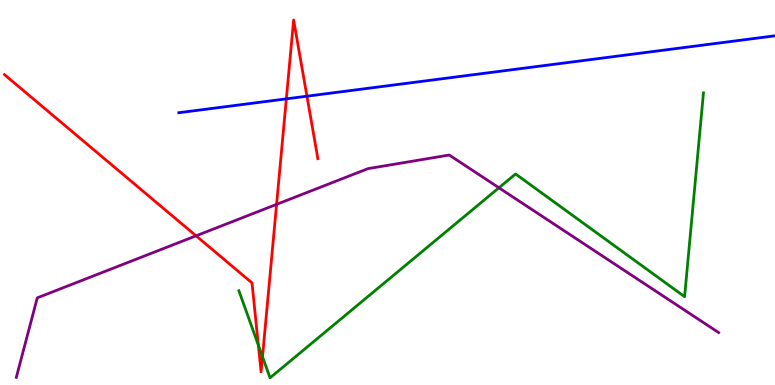[{'lines': ['blue', 'red'], 'intersections': [{'x': 3.69, 'y': 7.43}, {'x': 3.96, 'y': 7.5}]}, {'lines': ['green', 'red'], 'intersections': [{'x': 3.33, 'y': 1.03}, {'x': 3.39, 'y': 0.734}]}, {'lines': ['purple', 'red'], 'intersections': [{'x': 2.53, 'y': 3.87}, {'x': 3.57, 'y': 4.69}]}, {'lines': ['blue', 'green'], 'intersections': []}, {'lines': ['blue', 'purple'], 'intersections': []}, {'lines': ['green', 'purple'], 'intersections': [{'x': 6.44, 'y': 5.12}]}]